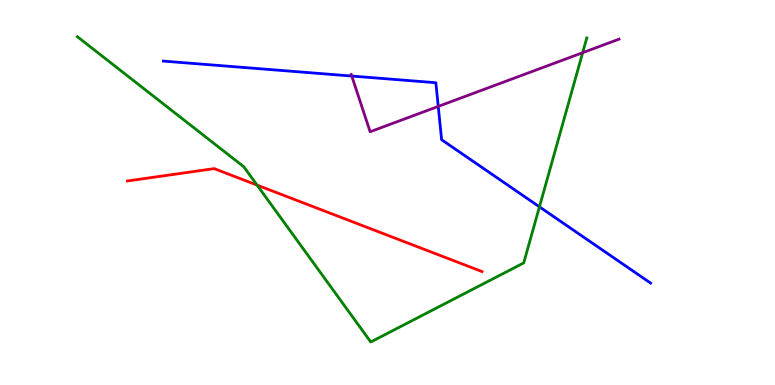[{'lines': ['blue', 'red'], 'intersections': []}, {'lines': ['green', 'red'], 'intersections': [{'x': 3.32, 'y': 5.19}]}, {'lines': ['purple', 'red'], 'intersections': []}, {'lines': ['blue', 'green'], 'intersections': [{'x': 6.96, 'y': 4.63}]}, {'lines': ['blue', 'purple'], 'intersections': [{'x': 4.54, 'y': 8.02}, {'x': 5.65, 'y': 7.24}]}, {'lines': ['green', 'purple'], 'intersections': [{'x': 7.52, 'y': 8.63}]}]